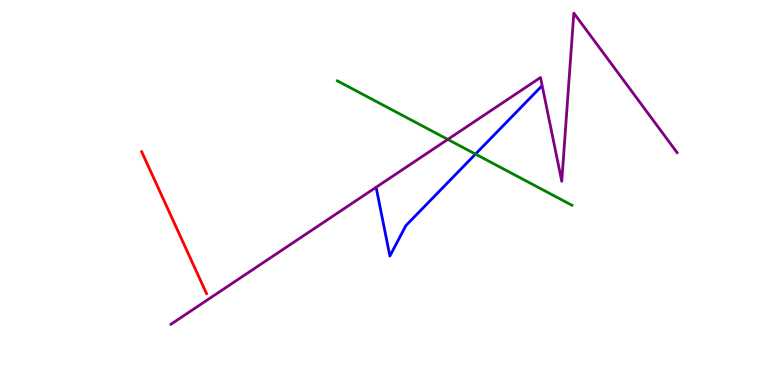[{'lines': ['blue', 'red'], 'intersections': []}, {'lines': ['green', 'red'], 'intersections': []}, {'lines': ['purple', 'red'], 'intersections': []}, {'lines': ['blue', 'green'], 'intersections': [{'x': 6.14, 'y': 6.0}]}, {'lines': ['blue', 'purple'], 'intersections': []}, {'lines': ['green', 'purple'], 'intersections': [{'x': 5.78, 'y': 6.38}]}]